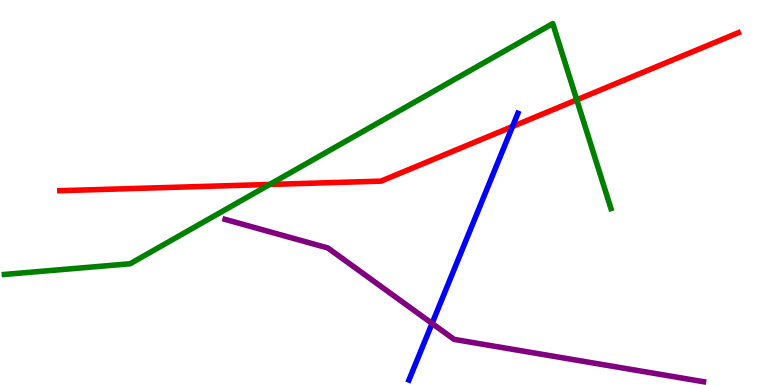[{'lines': ['blue', 'red'], 'intersections': [{'x': 6.61, 'y': 6.71}]}, {'lines': ['green', 'red'], 'intersections': [{'x': 3.48, 'y': 5.21}, {'x': 7.44, 'y': 7.41}]}, {'lines': ['purple', 'red'], 'intersections': []}, {'lines': ['blue', 'green'], 'intersections': []}, {'lines': ['blue', 'purple'], 'intersections': [{'x': 5.58, 'y': 1.6}]}, {'lines': ['green', 'purple'], 'intersections': []}]